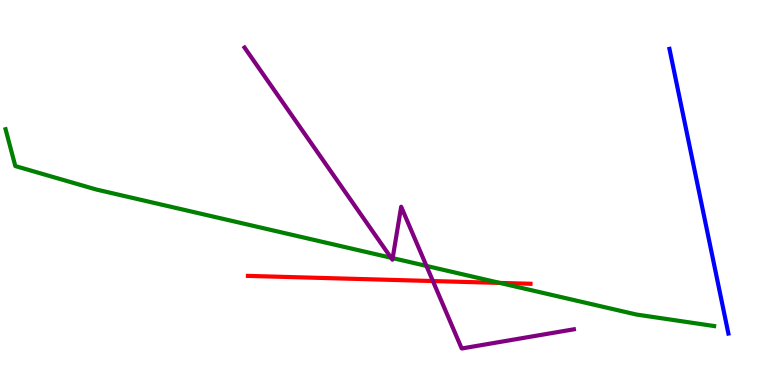[{'lines': ['blue', 'red'], 'intersections': []}, {'lines': ['green', 'red'], 'intersections': [{'x': 6.45, 'y': 2.65}]}, {'lines': ['purple', 'red'], 'intersections': [{'x': 5.59, 'y': 2.7}]}, {'lines': ['blue', 'green'], 'intersections': []}, {'lines': ['blue', 'purple'], 'intersections': []}, {'lines': ['green', 'purple'], 'intersections': [{'x': 5.05, 'y': 3.31}, {'x': 5.07, 'y': 3.3}, {'x': 5.5, 'y': 3.09}]}]